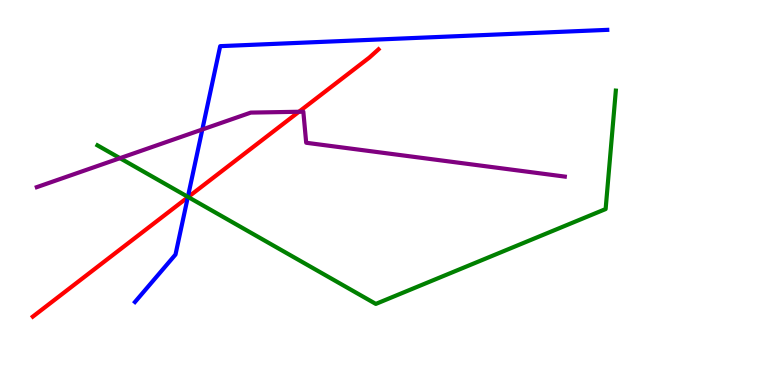[{'lines': ['blue', 'red'], 'intersections': [{'x': 2.42, 'y': 4.87}]}, {'lines': ['green', 'red'], 'intersections': [{'x': 2.43, 'y': 4.88}]}, {'lines': ['purple', 'red'], 'intersections': [{'x': 3.86, 'y': 7.1}]}, {'lines': ['blue', 'green'], 'intersections': [{'x': 2.42, 'y': 4.89}]}, {'lines': ['blue', 'purple'], 'intersections': [{'x': 2.61, 'y': 6.64}]}, {'lines': ['green', 'purple'], 'intersections': [{'x': 1.55, 'y': 5.89}]}]